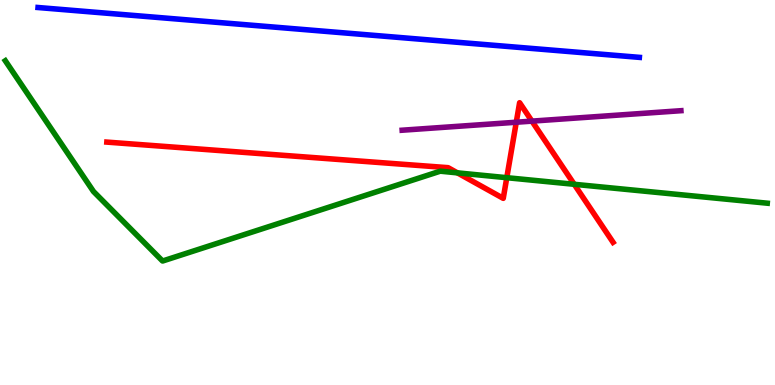[{'lines': ['blue', 'red'], 'intersections': []}, {'lines': ['green', 'red'], 'intersections': [{'x': 5.9, 'y': 5.51}, {'x': 6.54, 'y': 5.38}, {'x': 7.41, 'y': 5.21}]}, {'lines': ['purple', 'red'], 'intersections': [{'x': 6.66, 'y': 6.83}, {'x': 6.86, 'y': 6.85}]}, {'lines': ['blue', 'green'], 'intersections': []}, {'lines': ['blue', 'purple'], 'intersections': []}, {'lines': ['green', 'purple'], 'intersections': []}]